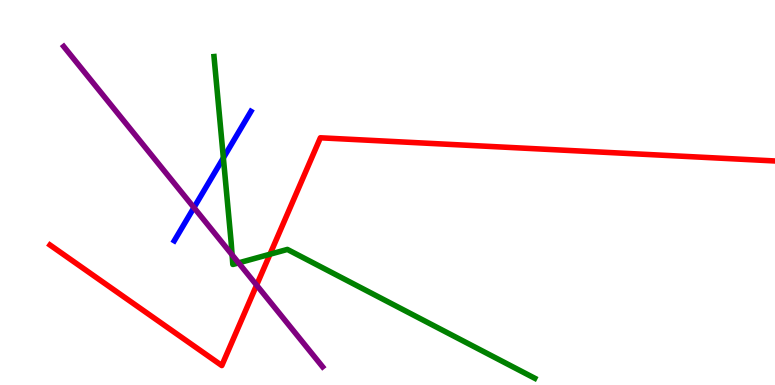[{'lines': ['blue', 'red'], 'intersections': []}, {'lines': ['green', 'red'], 'intersections': [{'x': 3.48, 'y': 3.4}]}, {'lines': ['purple', 'red'], 'intersections': [{'x': 3.31, 'y': 2.59}]}, {'lines': ['blue', 'green'], 'intersections': [{'x': 2.88, 'y': 5.9}]}, {'lines': ['blue', 'purple'], 'intersections': [{'x': 2.5, 'y': 4.61}]}, {'lines': ['green', 'purple'], 'intersections': [{'x': 2.99, 'y': 3.38}, {'x': 3.08, 'y': 3.17}]}]